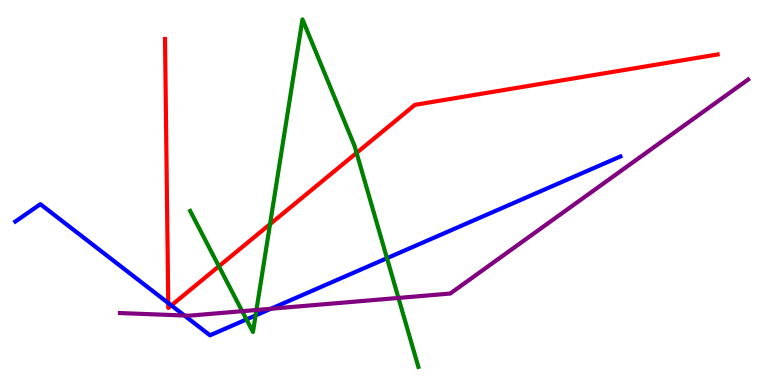[{'lines': ['blue', 'red'], 'intersections': [{'x': 2.17, 'y': 2.13}, {'x': 2.21, 'y': 2.07}]}, {'lines': ['green', 'red'], 'intersections': [{'x': 2.82, 'y': 3.08}, {'x': 3.48, 'y': 4.18}, {'x': 4.6, 'y': 6.03}]}, {'lines': ['purple', 'red'], 'intersections': []}, {'lines': ['blue', 'green'], 'intersections': [{'x': 3.18, 'y': 1.7}, {'x': 3.3, 'y': 1.81}, {'x': 4.99, 'y': 3.29}]}, {'lines': ['blue', 'purple'], 'intersections': [{'x': 2.38, 'y': 1.8}, {'x': 3.5, 'y': 1.98}]}, {'lines': ['green', 'purple'], 'intersections': [{'x': 3.13, 'y': 1.92}, {'x': 3.31, 'y': 1.95}, {'x': 5.14, 'y': 2.26}]}]